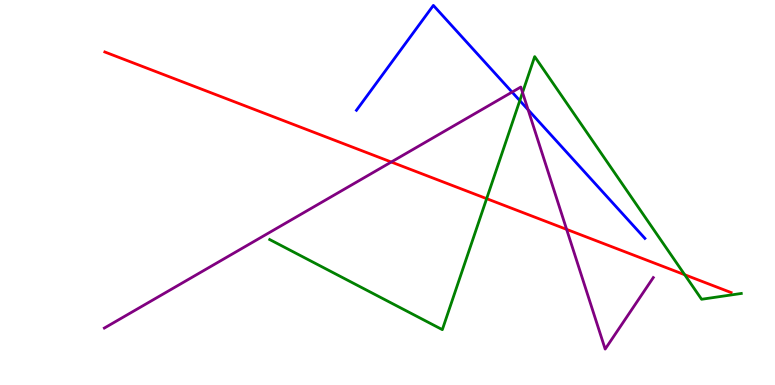[{'lines': ['blue', 'red'], 'intersections': []}, {'lines': ['green', 'red'], 'intersections': [{'x': 6.28, 'y': 4.84}, {'x': 8.83, 'y': 2.86}]}, {'lines': ['purple', 'red'], 'intersections': [{'x': 5.05, 'y': 5.79}, {'x': 7.31, 'y': 4.04}]}, {'lines': ['blue', 'green'], 'intersections': [{'x': 6.71, 'y': 7.39}]}, {'lines': ['blue', 'purple'], 'intersections': [{'x': 6.61, 'y': 7.61}, {'x': 6.81, 'y': 7.15}]}, {'lines': ['green', 'purple'], 'intersections': [{'x': 6.74, 'y': 7.6}]}]